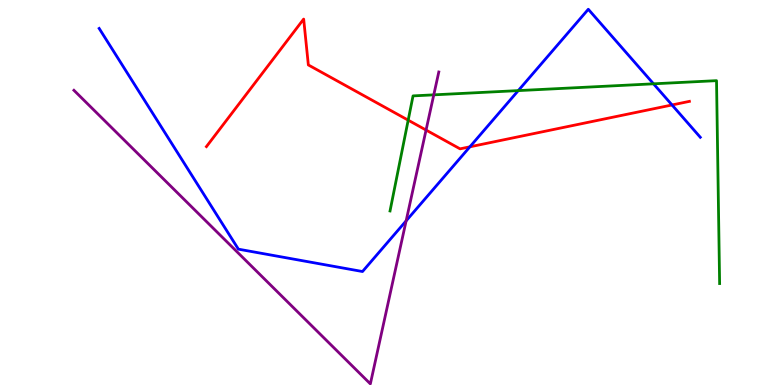[{'lines': ['blue', 'red'], 'intersections': [{'x': 6.06, 'y': 6.19}, {'x': 8.67, 'y': 7.27}]}, {'lines': ['green', 'red'], 'intersections': [{'x': 5.27, 'y': 6.88}]}, {'lines': ['purple', 'red'], 'intersections': [{'x': 5.5, 'y': 6.62}]}, {'lines': ['blue', 'green'], 'intersections': [{'x': 6.69, 'y': 7.65}, {'x': 8.43, 'y': 7.82}]}, {'lines': ['blue', 'purple'], 'intersections': [{'x': 5.24, 'y': 4.26}]}, {'lines': ['green', 'purple'], 'intersections': [{'x': 5.6, 'y': 7.54}]}]